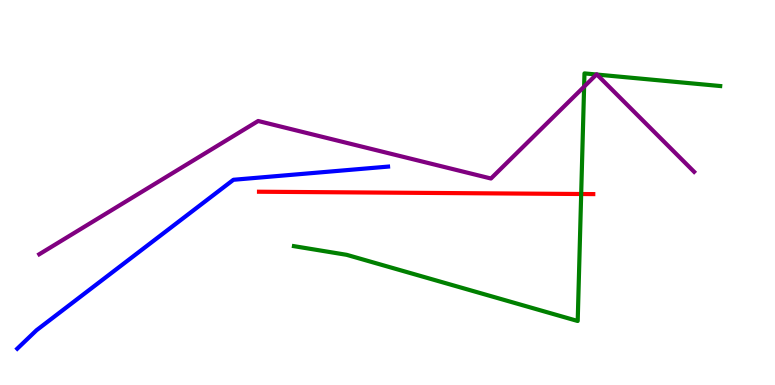[{'lines': ['blue', 'red'], 'intersections': []}, {'lines': ['green', 'red'], 'intersections': [{'x': 7.5, 'y': 4.96}]}, {'lines': ['purple', 'red'], 'intersections': []}, {'lines': ['blue', 'green'], 'intersections': []}, {'lines': ['blue', 'purple'], 'intersections': []}, {'lines': ['green', 'purple'], 'intersections': [{'x': 7.54, 'y': 7.75}, {'x': 7.7, 'y': 8.06}, {'x': 7.7, 'y': 8.06}]}]